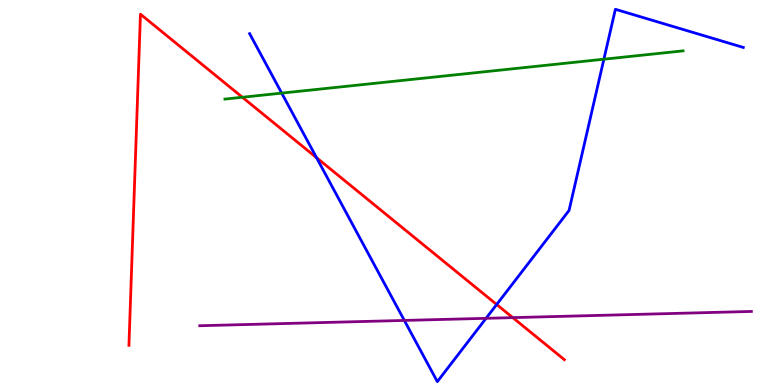[{'lines': ['blue', 'red'], 'intersections': [{'x': 4.08, 'y': 5.9}, {'x': 6.41, 'y': 2.09}]}, {'lines': ['green', 'red'], 'intersections': [{'x': 3.13, 'y': 7.47}]}, {'lines': ['purple', 'red'], 'intersections': [{'x': 6.62, 'y': 1.75}]}, {'lines': ['blue', 'green'], 'intersections': [{'x': 3.63, 'y': 7.58}, {'x': 7.79, 'y': 8.46}]}, {'lines': ['blue', 'purple'], 'intersections': [{'x': 5.22, 'y': 1.68}, {'x': 6.27, 'y': 1.73}]}, {'lines': ['green', 'purple'], 'intersections': []}]